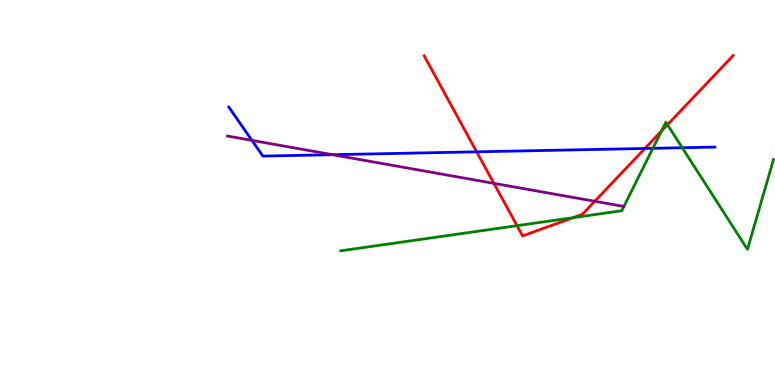[{'lines': ['blue', 'red'], 'intersections': [{'x': 6.15, 'y': 6.06}, {'x': 8.32, 'y': 6.14}]}, {'lines': ['green', 'red'], 'intersections': [{'x': 6.67, 'y': 4.14}, {'x': 7.39, 'y': 4.35}, {'x': 8.54, 'y': 6.6}, {'x': 8.61, 'y': 6.76}]}, {'lines': ['purple', 'red'], 'intersections': [{'x': 6.37, 'y': 5.24}, {'x': 7.67, 'y': 4.77}]}, {'lines': ['blue', 'green'], 'intersections': [{'x': 8.42, 'y': 6.15}, {'x': 8.8, 'y': 6.16}]}, {'lines': ['blue', 'purple'], 'intersections': [{'x': 3.25, 'y': 6.35}, {'x': 4.29, 'y': 5.98}]}, {'lines': ['green', 'purple'], 'intersections': []}]